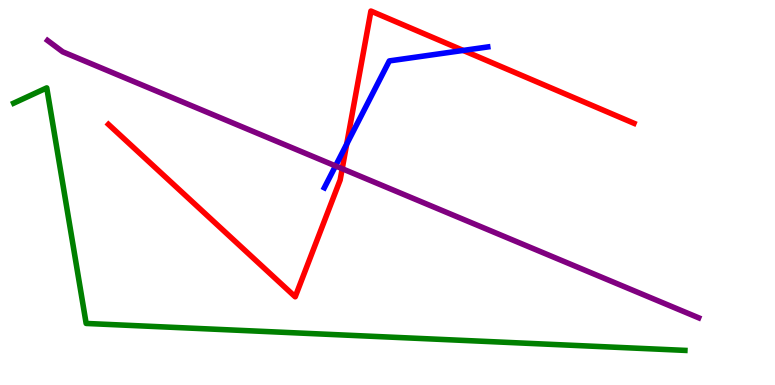[{'lines': ['blue', 'red'], 'intersections': [{'x': 4.47, 'y': 6.26}, {'x': 5.98, 'y': 8.69}]}, {'lines': ['green', 'red'], 'intersections': []}, {'lines': ['purple', 'red'], 'intersections': [{'x': 4.42, 'y': 5.62}]}, {'lines': ['blue', 'green'], 'intersections': []}, {'lines': ['blue', 'purple'], 'intersections': [{'x': 4.33, 'y': 5.69}]}, {'lines': ['green', 'purple'], 'intersections': []}]